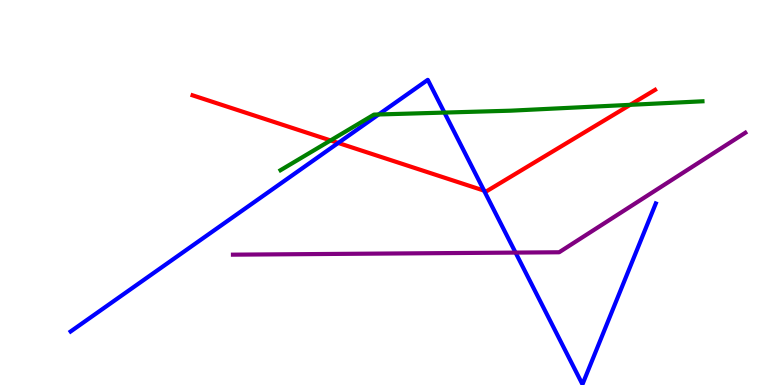[{'lines': ['blue', 'red'], 'intersections': [{'x': 4.36, 'y': 6.29}, {'x': 6.25, 'y': 5.05}]}, {'lines': ['green', 'red'], 'intersections': [{'x': 4.27, 'y': 6.35}, {'x': 8.13, 'y': 7.28}]}, {'lines': ['purple', 'red'], 'intersections': []}, {'lines': ['blue', 'green'], 'intersections': [{'x': 4.89, 'y': 7.03}, {'x': 5.73, 'y': 7.08}]}, {'lines': ['blue', 'purple'], 'intersections': [{'x': 6.65, 'y': 3.44}]}, {'lines': ['green', 'purple'], 'intersections': []}]